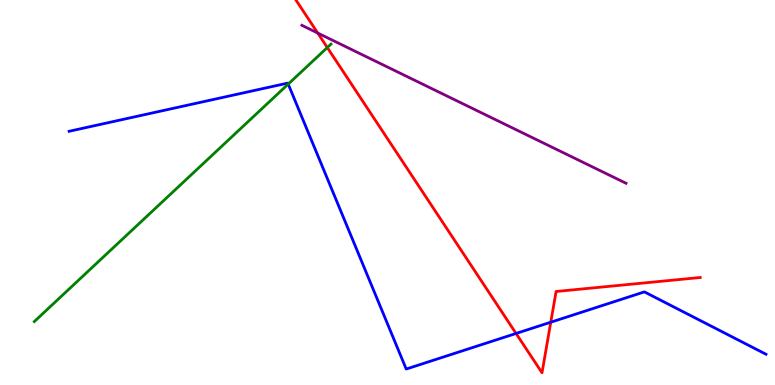[{'lines': ['blue', 'red'], 'intersections': [{'x': 6.66, 'y': 1.34}, {'x': 7.11, 'y': 1.63}]}, {'lines': ['green', 'red'], 'intersections': [{'x': 4.22, 'y': 8.77}]}, {'lines': ['purple', 'red'], 'intersections': [{'x': 4.1, 'y': 9.14}]}, {'lines': ['blue', 'green'], 'intersections': [{'x': 3.72, 'y': 7.82}]}, {'lines': ['blue', 'purple'], 'intersections': []}, {'lines': ['green', 'purple'], 'intersections': []}]